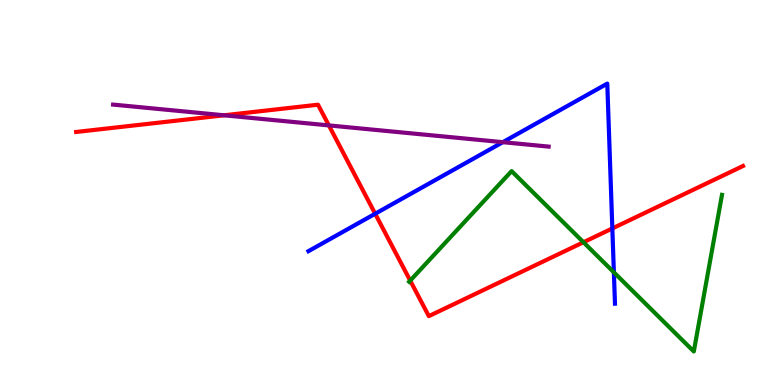[{'lines': ['blue', 'red'], 'intersections': [{'x': 4.84, 'y': 4.45}, {'x': 7.9, 'y': 4.07}]}, {'lines': ['green', 'red'], 'intersections': [{'x': 5.29, 'y': 2.71}, {'x': 7.53, 'y': 3.71}]}, {'lines': ['purple', 'red'], 'intersections': [{'x': 2.89, 'y': 7.01}, {'x': 4.24, 'y': 6.74}]}, {'lines': ['blue', 'green'], 'intersections': [{'x': 7.92, 'y': 2.93}]}, {'lines': ['blue', 'purple'], 'intersections': [{'x': 6.49, 'y': 6.31}]}, {'lines': ['green', 'purple'], 'intersections': []}]